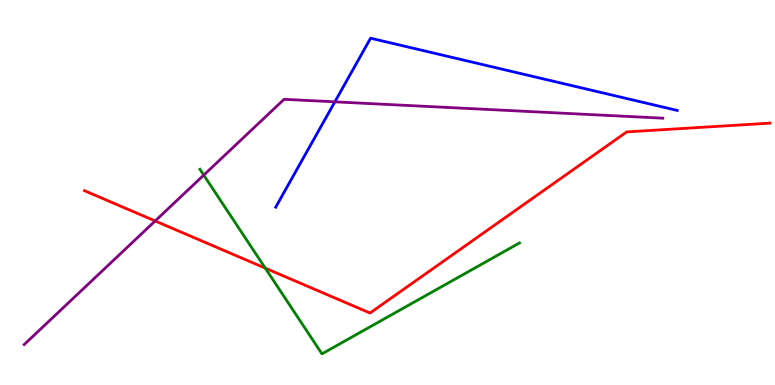[{'lines': ['blue', 'red'], 'intersections': []}, {'lines': ['green', 'red'], 'intersections': [{'x': 3.42, 'y': 3.04}]}, {'lines': ['purple', 'red'], 'intersections': [{'x': 2.0, 'y': 4.26}]}, {'lines': ['blue', 'green'], 'intersections': []}, {'lines': ['blue', 'purple'], 'intersections': [{'x': 4.32, 'y': 7.35}]}, {'lines': ['green', 'purple'], 'intersections': [{'x': 2.63, 'y': 5.45}]}]